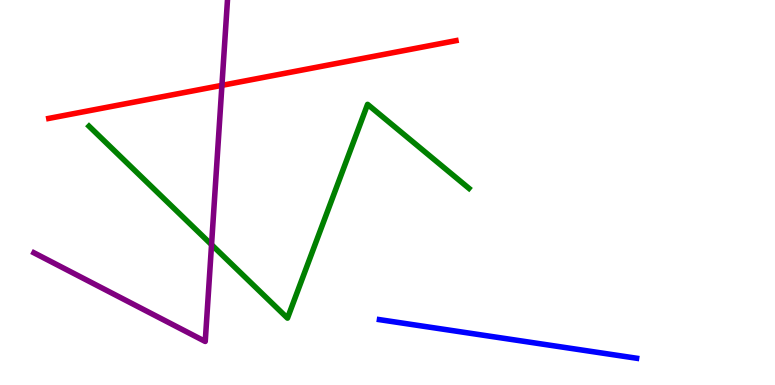[{'lines': ['blue', 'red'], 'intersections': []}, {'lines': ['green', 'red'], 'intersections': []}, {'lines': ['purple', 'red'], 'intersections': [{'x': 2.86, 'y': 7.78}]}, {'lines': ['blue', 'green'], 'intersections': []}, {'lines': ['blue', 'purple'], 'intersections': []}, {'lines': ['green', 'purple'], 'intersections': [{'x': 2.73, 'y': 3.64}]}]